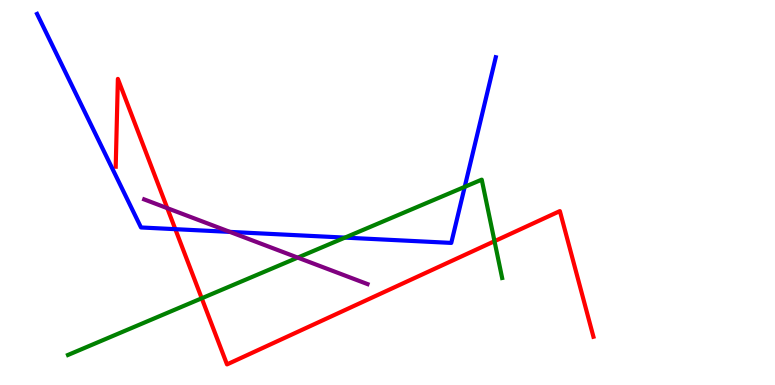[{'lines': ['blue', 'red'], 'intersections': [{'x': 2.26, 'y': 4.05}]}, {'lines': ['green', 'red'], 'intersections': [{'x': 2.6, 'y': 2.25}, {'x': 6.38, 'y': 3.74}]}, {'lines': ['purple', 'red'], 'intersections': [{'x': 2.16, 'y': 4.59}]}, {'lines': ['blue', 'green'], 'intersections': [{'x': 4.45, 'y': 3.83}, {'x': 6.0, 'y': 5.15}]}, {'lines': ['blue', 'purple'], 'intersections': [{'x': 2.97, 'y': 3.98}]}, {'lines': ['green', 'purple'], 'intersections': [{'x': 3.84, 'y': 3.31}]}]